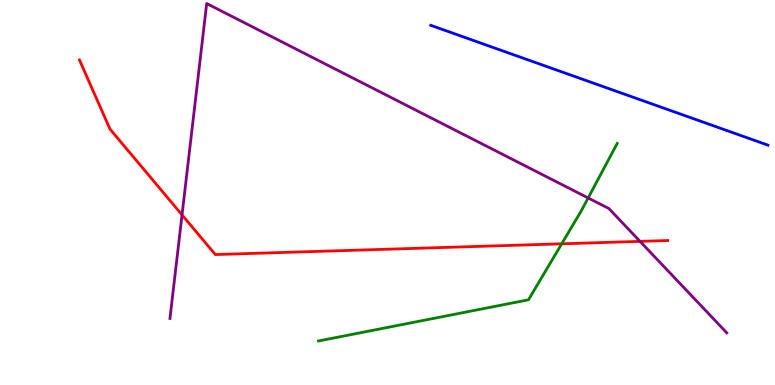[{'lines': ['blue', 'red'], 'intersections': []}, {'lines': ['green', 'red'], 'intersections': [{'x': 7.25, 'y': 3.67}]}, {'lines': ['purple', 'red'], 'intersections': [{'x': 2.35, 'y': 4.42}, {'x': 8.26, 'y': 3.73}]}, {'lines': ['blue', 'green'], 'intersections': []}, {'lines': ['blue', 'purple'], 'intersections': []}, {'lines': ['green', 'purple'], 'intersections': [{'x': 7.59, 'y': 4.86}]}]